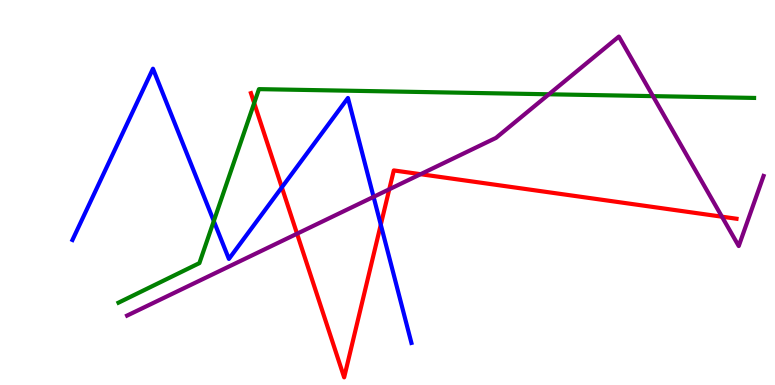[{'lines': ['blue', 'red'], 'intersections': [{'x': 3.64, 'y': 5.13}, {'x': 4.91, 'y': 4.16}]}, {'lines': ['green', 'red'], 'intersections': [{'x': 3.28, 'y': 7.32}]}, {'lines': ['purple', 'red'], 'intersections': [{'x': 3.83, 'y': 3.93}, {'x': 5.02, 'y': 5.08}, {'x': 5.43, 'y': 5.48}, {'x': 9.32, 'y': 4.37}]}, {'lines': ['blue', 'green'], 'intersections': [{'x': 2.76, 'y': 4.26}]}, {'lines': ['blue', 'purple'], 'intersections': [{'x': 4.82, 'y': 4.89}]}, {'lines': ['green', 'purple'], 'intersections': [{'x': 7.08, 'y': 7.55}, {'x': 8.43, 'y': 7.5}]}]